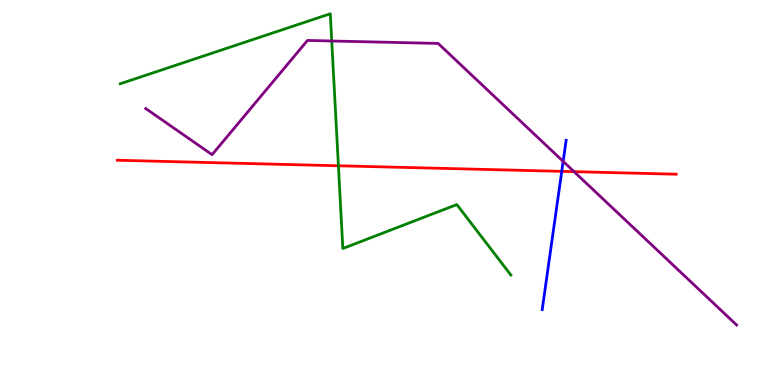[{'lines': ['blue', 'red'], 'intersections': [{'x': 7.25, 'y': 5.55}]}, {'lines': ['green', 'red'], 'intersections': [{'x': 4.37, 'y': 5.69}]}, {'lines': ['purple', 'red'], 'intersections': [{'x': 7.41, 'y': 5.54}]}, {'lines': ['blue', 'green'], 'intersections': []}, {'lines': ['blue', 'purple'], 'intersections': [{'x': 7.27, 'y': 5.81}]}, {'lines': ['green', 'purple'], 'intersections': [{'x': 4.28, 'y': 8.94}]}]